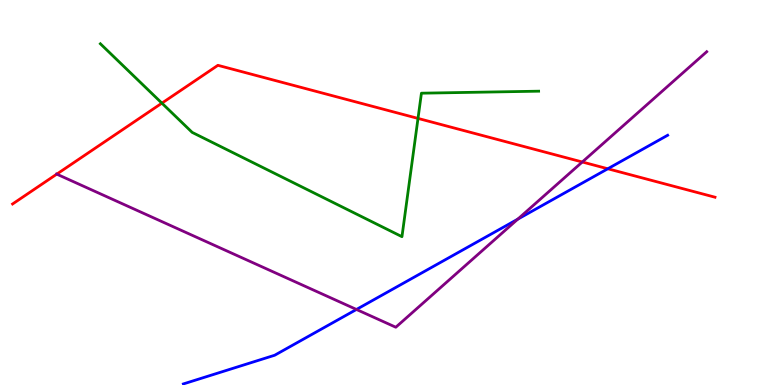[{'lines': ['blue', 'red'], 'intersections': [{'x': 7.84, 'y': 5.62}]}, {'lines': ['green', 'red'], 'intersections': [{'x': 2.09, 'y': 7.32}, {'x': 5.39, 'y': 6.92}]}, {'lines': ['purple', 'red'], 'intersections': [{'x': 0.733, 'y': 5.48}, {'x': 7.51, 'y': 5.79}]}, {'lines': ['blue', 'green'], 'intersections': []}, {'lines': ['blue', 'purple'], 'intersections': [{'x': 4.6, 'y': 1.96}, {'x': 6.68, 'y': 4.31}]}, {'lines': ['green', 'purple'], 'intersections': []}]